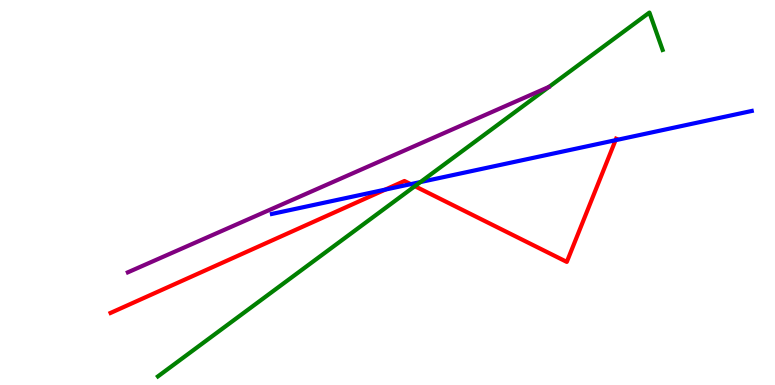[{'lines': ['blue', 'red'], 'intersections': [{'x': 4.97, 'y': 5.08}, {'x': 5.3, 'y': 5.22}, {'x': 7.94, 'y': 6.36}]}, {'lines': ['green', 'red'], 'intersections': [{'x': 5.35, 'y': 5.16}]}, {'lines': ['purple', 'red'], 'intersections': []}, {'lines': ['blue', 'green'], 'intersections': [{'x': 5.43, 'y': 5.27}]}, {'lines': ['blue', 'purple'], 'intersections': []}, {'lines': ['green', 'purple'], 'intersections': []}]